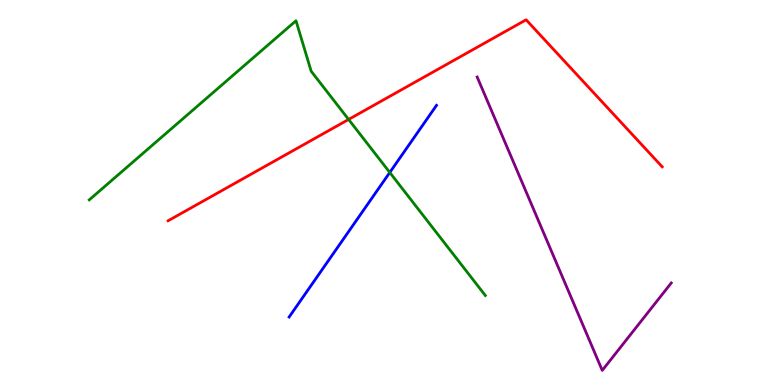[{'lines': ['blue', 'red'], 'intersections': []}, {'lines': ['green', 'red'], 'intersections': [{'x': 4.5, 'y': 6.9}]}, {'lines': ['purple', 'red'], 'intersections': []}, {'lines': ['blue', 'green'], 'intersections': [{'x': 5.03, 'y': 5.52}]}, {'lines': ['blue', 'purple'], 'intersections': []}, {'lines': ['green', 'purple'], 'intersections': []}]